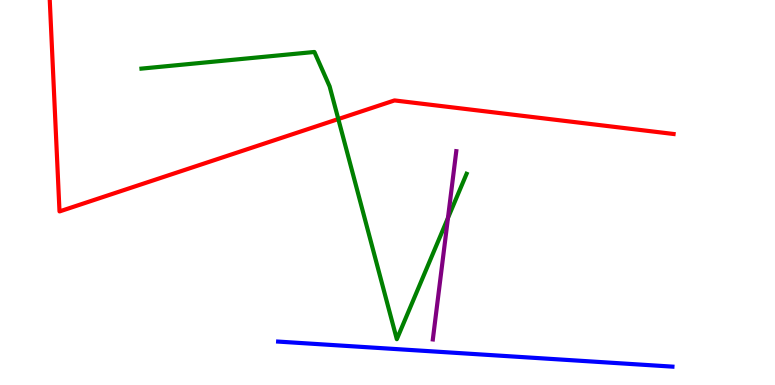[{'lines': ['blue', 'red'], 'intersections': []}, {'lines': ['green', 'red'], 'intersections': [{'x': 4.37, 'y': 6.91}]}, {'lines': ['purple', 'red'], 'intersections': []}, {'lines': ['blue', 'green'], 'intersections': []}, {'lines': ['blue', 'purple'], 'intersections': []}, {'lines': ['green', 'purple'], 'intersections': [{'x': 5.78, 'y': 4.34}]}]